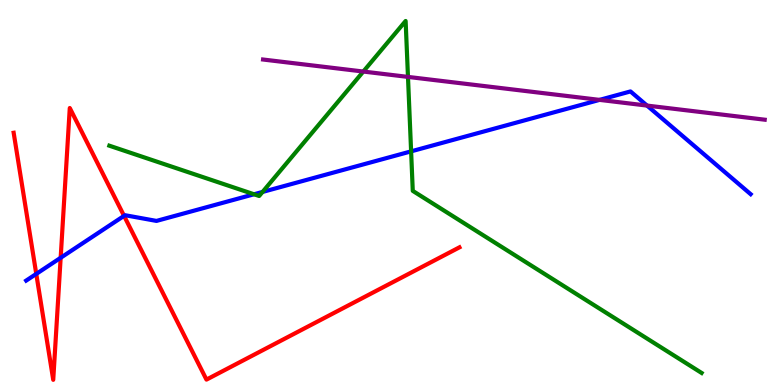[{'lines': ['blue', 'red'], 'intersections': [{'x': 0.468, 'y': 2.89}, {'x': 0.783, 'y': 3.3}, {'x': 1.6, 'y': 4.39}]}, {'lines': ['green', 'red'], 'intersections': []}, {'lines': ['purple', 'red'], 'intersections': []}, {'lines': ['blue', 'green'], 'intersections': [{'x': 3.28, 'y': 4.95}, {'x': 3.39, 'y': 5.01}, {'x': 5.3, 'y': 6.07}]}, {'lines': ['blue', 'purple'], 'intersections': [{'x': 7.74, 'y': 7.41}, {'x': 8.35, 'y': 7.26}]}, {'lines': ['green', 'purple'], 'intersections': [{'x': 4.69, 'y': 8.14}, {'x': 5.26, 'y': 8.0}]}]